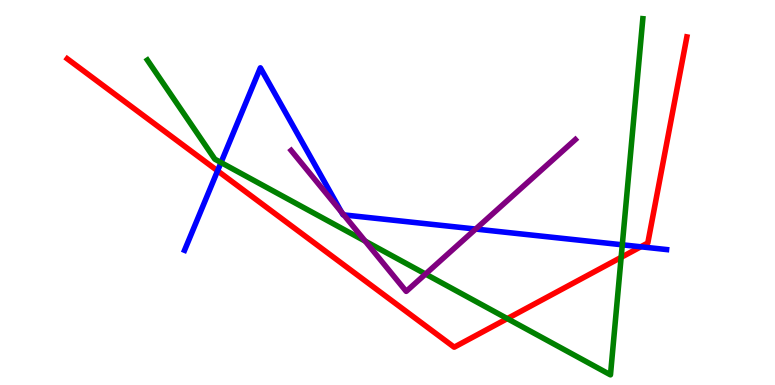[{'lines': ['blue', 'red'], 'intersections': [{'x': 2.81, 'y': 5.56}, {'x': 8.27, 'y': 3.59}]}, {'lines': ['green', 'red'], 'intersections': [{'x': 6.55, 'y': 1.72}, {'x': 8.01, 'y': 3.32}]}, {'lines': ['purple', 'red'], 'intersections': []}, {'lines': ['blue', 'green'], 'intersections': [{'x': 2.85, 'y': 5.78}, {'x': 8.03, 'y': 3.64}]}, {'lines': ['blue', 'purple'], 'intersections': [{'x': 4.41, 'y': 4.49}, {'x': 4.44, 'y': 4.42}, {'x': 6.14, 'y': 4.05}]}, {'lines': ['green', 'purple'], 'intersections': [{'x': 4.71, 'y': 3.74}, {'x': 5.49, 'y': 2.88}]}]